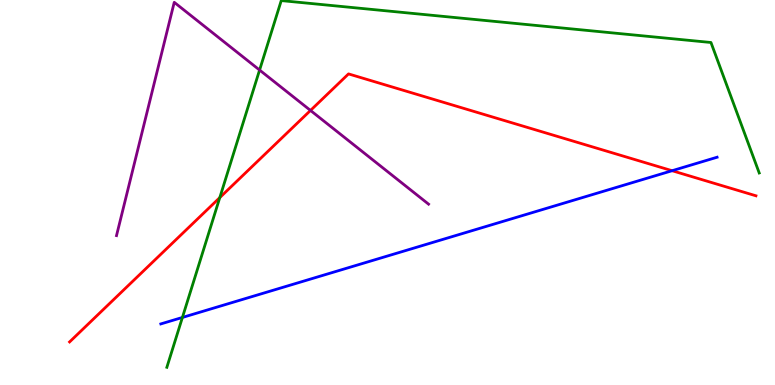[{'lines': ['blue', 'red'], 'intersections': [{'x': 8.67, 'y': 5.57}]}, {'lines': ['green', 'red'], 'intersections': [{'x': 2.84, 'y': 4.87}]}, {'lines': ['purple', 'red'], 'intersections': [{'x': 4.01, 'y': 7.13}]}, {'lines': ['blue', 'green'], 'intersections': [{'x': 2.35, 'y': 1.75}]}, {'lines': ['blue', 'purple'], 'intersections': []}, {'lines': ['green', 'purple'], 'intersections': [{'x': 3.35, 'y': 8.18}]}]